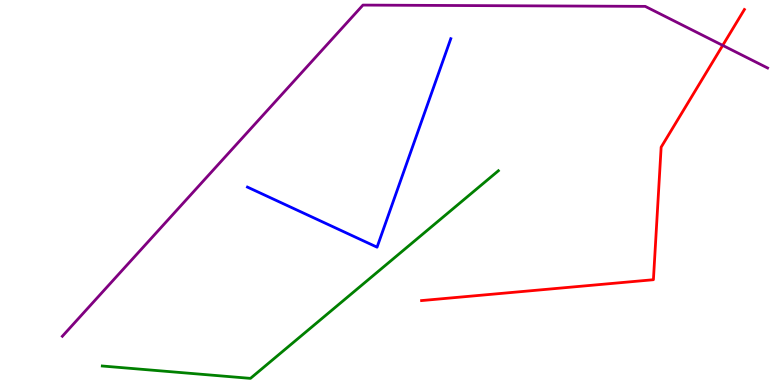[{'lines': ['blue', 'red'], 'intersections': []}, {'lines': ['green', 'red'], 'intersections': []}, {'lines': ['purple', 'red'], 'intersections': [{'x': 9.33, 'y': 8.82}]}, {'lines': ['blue', 'green'], 'intersections': []}, {'lines': ['blue', 'purple'], 'intersections': []}, {'lines': ['green', 'purple'], 'intersections': []}]